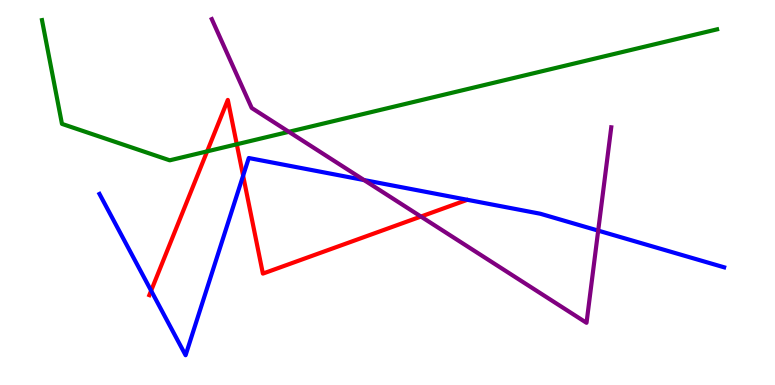[{'lines': ['blue', 'red'], 'intersections': [{'x': 1.95, 'y': 2.45}, {'x': 3.14, 'y': 5.44}]}, {'lines': ['green', 'red'], 'intersections': [{'x': 2.67, 'y': 6.07}, {'x': 3.06, 'y': 6.25}]}, {'lines': ['purple', 'red'], 'intersections': [{'x': 5.43, 'y': 4.38}]}, {'lines': ['blue', 'green'], 'intersections': []}, {'lines': ['blue', 'purple'], 'intersections': [{'x': 4.7, 'y': 5.32}, {'x': 7.72, 'y': 4.01}]}, {'lines': ['green', 'purple'], 'intersections': [{'x': 3.73, 'y': 6.58}]}]